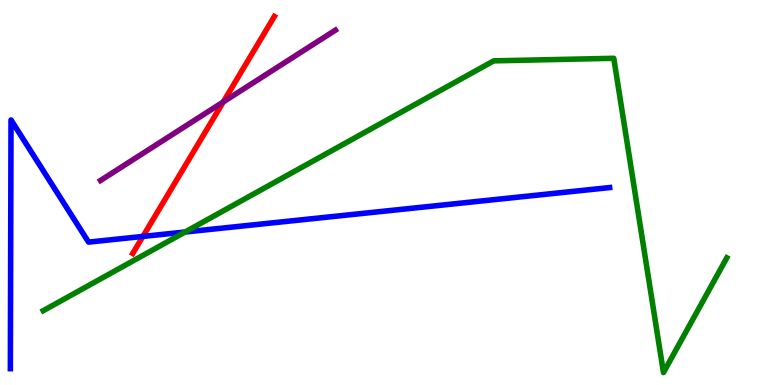[{'lines': ['blue', 'red'], 'intersections': [{'x': 1.84, 'y': 3.86}]}, {'lines': ['green', 'red'], 'intersections': []}, {'lines': ['purple', 'red'], 'intersections': [{'x': 2.88, 'y': 7.35}]}, {'lines': ['blue', 'green'], 'intersections': [{'x': 2.39, 'y': 3.97}]}, {'lines': ['blue', 'purple'], 'intersections': []}, {'lines': ['green', 'purple'], 'intersections': []}]